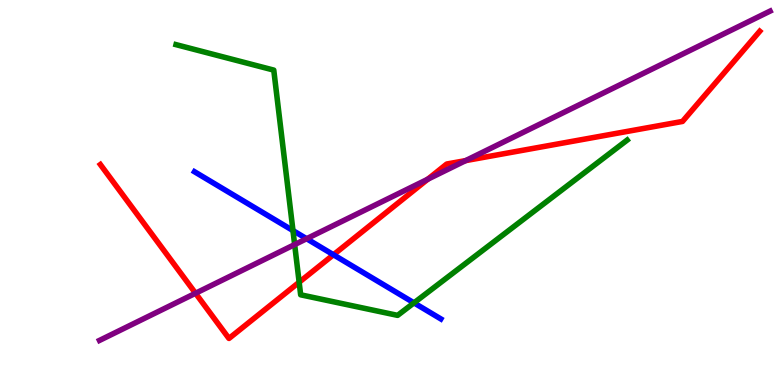[{'lines': ['blue', 'red'], 'intersections': [{'x': 4.3, 'y': 3.38}]}, {'lines': ['green', 'red'], 'intersections': [{'x': 3.86, 'y': 2.67}]}, {'lines': ['purple', 'red'], 'intersections': [{'x': 2.52, 'y': 2.38}, {'x': 5.52, 'y': 5.35}, {'x': 6.01, 'y': 5.83}]}, {'lines': ['blue', 'green'], 'intersections': [{'x': 3.78, 'y': 4.01}, {'x': 5.34, 'y': 2.13}]}, {'lines': ['blue', 'purple'], 'intersections': [{'x': 3.96, 'y': 3.8}]}, {'lines': ['green', 'purple'], 'intersections': [{'x': 3.8, 'y': 3.65}]}]